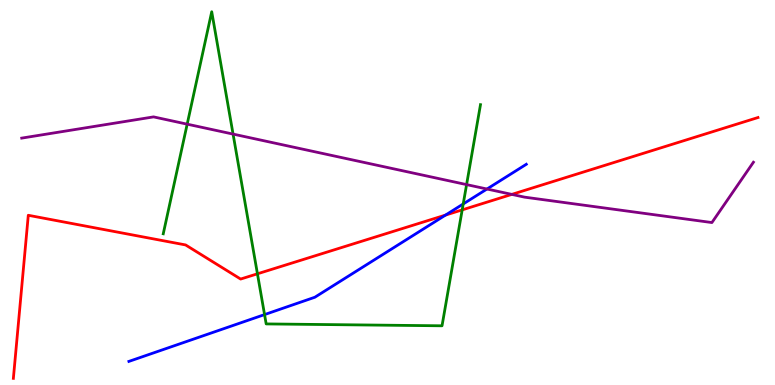[{'lines': ['blue', 'red'], 'intersections': [{'x': 5.75, 'y': 4.41}]}, {'lines': ['green', 'red'], 'intersections': [{'x': 3.32, 'y': 2.89}, {'x': 5.96, 'y': 4.55}]}, {'lines': ['purple', 'red'], 'intersections': [{'x': 6.6, 'y': 4.95}]}, {'lines': ['blue', 'green'], 'intersections': [{'x': 3.41, 'y': 1.83}, {'x': 5.98, 'y': 4.7}]}, {'lines': ['blue', 'purple'], 'intersections': [{'x': 6.28, 'y': 5.09}]}, {'lines': ['green', 'purple'], 'intersections': [{'x': 2.42, 'y': 6.77}, {'x': 3.01, 'y': 6.52}, {'x': 6.02, 'y': 5.2}]}]